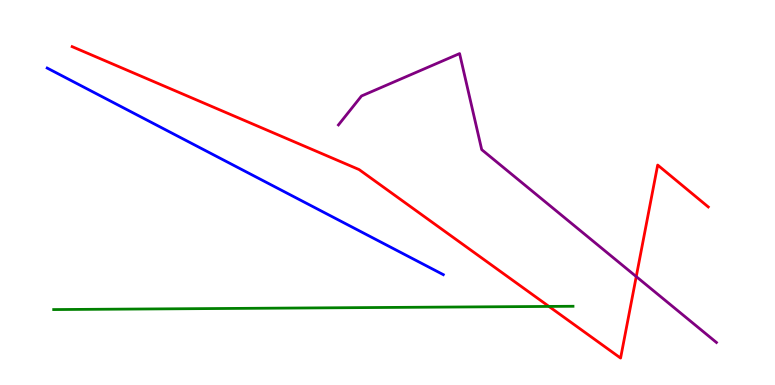[{'lines': ['blue', 'red'], 'intersections': []}, {'lines': ['green', 'red'], 'intersections': [{'x': 7.08, 'y': 2.04}]}, {'lines': ['purple', 'red'], 'intersections': [{'x': 8.21, 'y': 2.82}]}, {'lines': ['blue', 'green'], 'intersections': []}, {'lines': ['blue', 'purple'], 'intersections': []}, {'lines': ['green', 'purple'], 'intersections': []}]